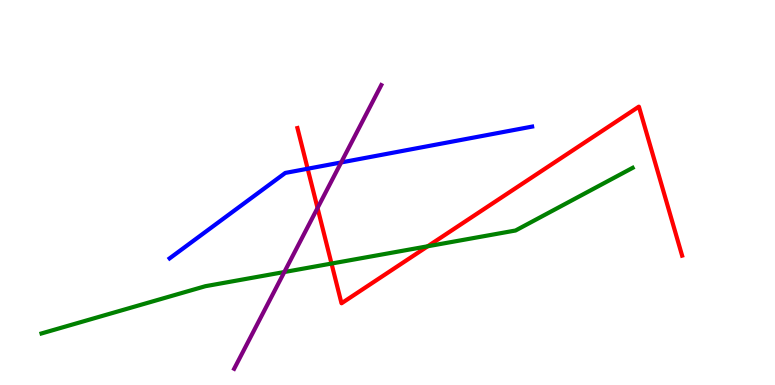[{'lines': ['blue', 'red'], 'intersections': [{'x': 3.97, 'y': 5.62}]}, {'lines': ['green', 'red'], 'intersections': [{'x': 4.28, 'y': 3.15}, {'x': 5.52, 'y': 3.6}]}, {'lines': ['purple', 'red'], 'intersections': [{'x': 4.1, 'y': 4.6}]}, {'lines': ['blue', 'green'], 'intersections': []}, {'lines': ['blue', 'purple'], 'intersections': [{'x': 4.4, 'y': 5.78}]}, {'lines': ['green', 'purple'], 'intersections': [{'x': 3.67, 'y': 2.93}]}]